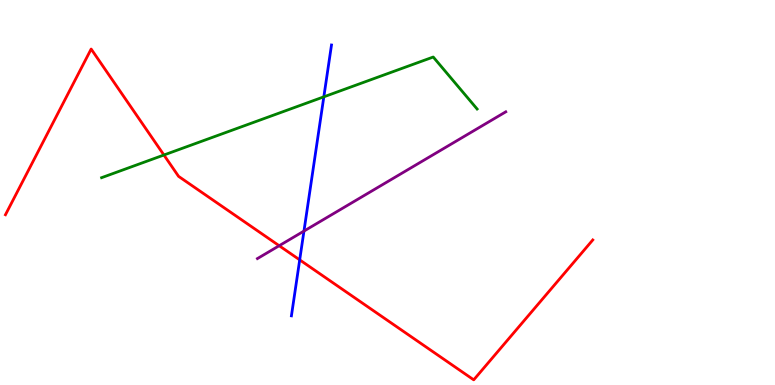[{'lines': ['blue', 'red'], 'intersections': [{'x': 3.87, 'y': 3.25}]}, {'lines': ['green', 'red'], 'intersections': [{'x': 2.12, 'y': 5.97}]}, {'lines': ['purple', 'red'], 'intersections': [{'x': 3.6, 'y': 3.62}]}, {'lines': ['blue', 'green'], 'intersections': [{'x': 4.18, 'y': 7.49}]}, {'lines': ['blue', 'purple'], 'intersections': [{'x': 3.92, 'y': 4.0}]}, {'lines': ['green', 'purple'], 'intersections': []}]